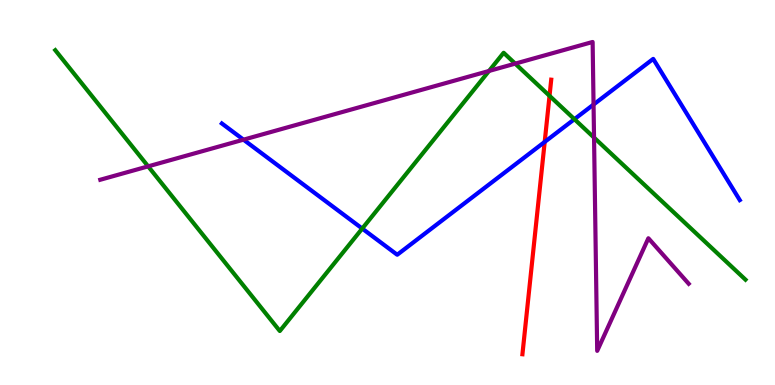[{'lines': ['blue', 'red'], 'intersections': [{'x': 7.03, 'y': 6.31}]}, {'lines': ['green', 'red'], 'intersections': [{'x': 7.09, 'y': 7.51}]}, {'lines': ['purple', 'red'], 'intersections': []}, {'lines': ['blue', 'green'], 'intersections': [{'x': 4.67, 'y': 4.06}, {'x': 7.41, 'y': 6.9}]}, {'lines': ['blue', 'purple'], 'intersections': [{'x': 3.14, 'y': 6.37}, {'x': 7.66, 'y': 7.28}]}, {'lines': ['green', 'purple'], 'intersections': [{'x': 1.91, 'y': 5.68}, {'x': 6.31, 'y': 8.16}, {'x': 6.65, 'y': 8.35}, {'x': 7.67, 'y': 6.43}]}]